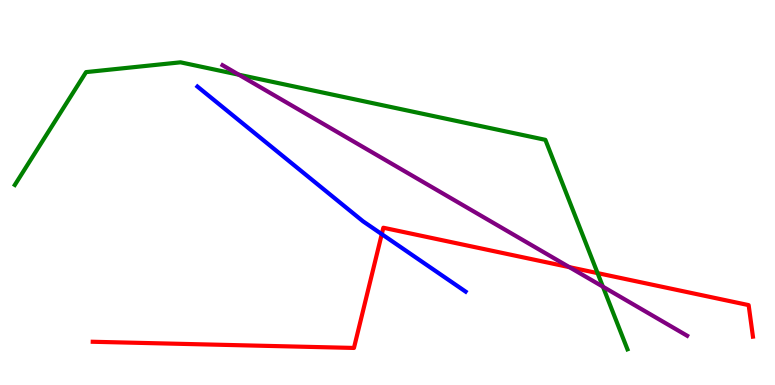[{'lines': ['blue', 'red'], 'intersections': [{'x': 4.93, 'y': 3.92}]}, {'lines': ['green', 'red'], 'intersections': [{'x': 7.71, 'y': 2.91}]}, {'lines': ['purple', 'red'], 'intersections': [{'x': 7.35, 'y': 3.06}]}, {'lines': ['blue', 'green'], 'intersections': []}, {'lines': ['blue', 'purple'], 'intersections': []}, {'lines': ['green', 'purple'], 'intersections': [{'x': 3.08, 'y': 8.06}, {'x': 7.78, 'y': 2.55}]}]